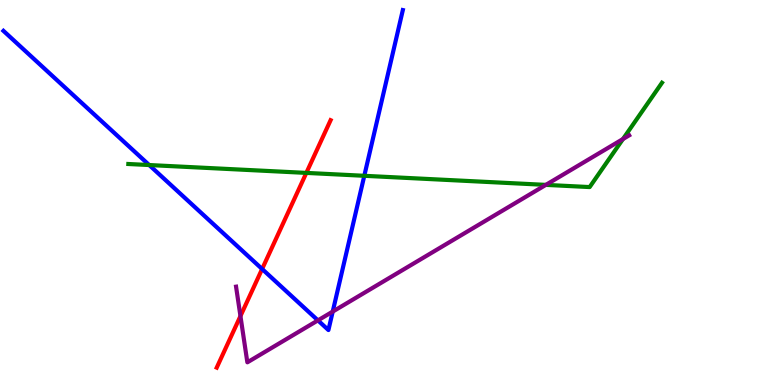[{'lines': ['blue', 'red'], 'intersections': [{'x': 3.38, 'y': 3.01}]}, {'lines': ['green', 'red'], 'intersections': [{'x': 3.95, 'y': 5.51}]}, {'lines': ['purple', 'red'], 'intersections': [{'x': 3.1, 'y': 1.79}]}, {'lines': ['blue', 'green'], 'intersections': [{'x': 1.93, 'y': 5.71}, {'x': 4.7, 'y': 5.43}]}, {'lines': ['blue', 'purple'], 'intersections': [{'x': 4.1, 'y': 1.68}, {'x': 4.29, 'y': 1.91}]}, {'lines': ['green', 'purple'], 'intersections': [{'x': 7.04, 'y': 5.2}, {'x': 8.04, 'y': 6.39}]}]